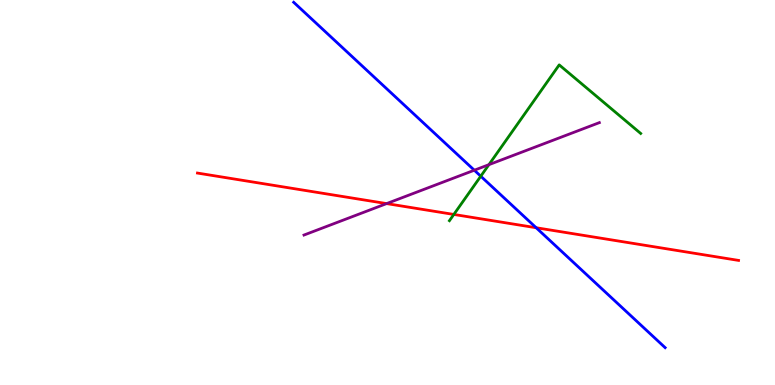[{'lines': ['blue', 'red'], 'intersections': [{'x': 6.92, 'y': 4.08}]}, {'lines': ['green', 'red'], 'intersections': [{'x': 5.86, 'y': 4.43}]}, {'lines': ['purple', 'red'], 'intersections': [{'x': 4.99, 'y': 4.71}]}, {'lines': ['blue', 'green'], 'intersections': [{'x': 6.2, 'y': 5.42}]}, {'lines': ['blue', 'purple'], 'intersections': [{'x': 6.12, 'y': 5.58}]}, {'lines': ['green', 'purple'], 'intersections': [{'x': 6.31, 'y': 5.72}]}]